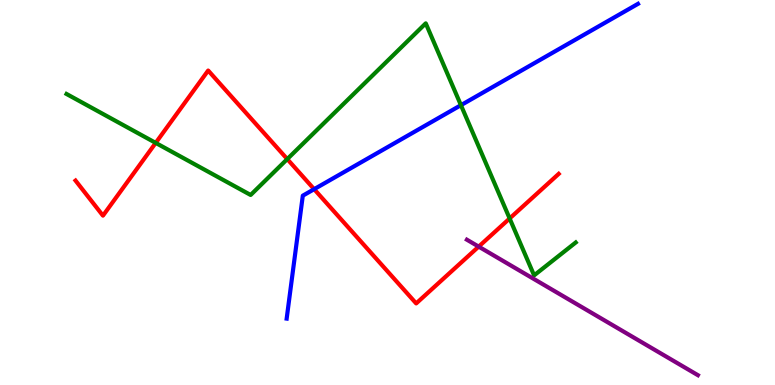[{'lines': ['blue', 'red'], 'intersections': [{'x': 4.05, 'y': 5.09}]}, {'lines': ['green', 'red'], 'intersections': [{'x': 2.01, 'y': 6.29}, {'x': 3.71, 'y': 5.87}, {'x': 6.58, 'y': 4.33}]}, {'lines': ['purple', 'red'], 'intersections': [{'x': 6.18, 'y': 3.59}]}, {'lines': ['blue', 'green'], 'intersections': [{'x': 5.95, 'y': 7.27}]}, {'lines': ['blue', 'purple'], 'intersections': []}, {'lines': ['green', 'purple'], 'intersections': []}]